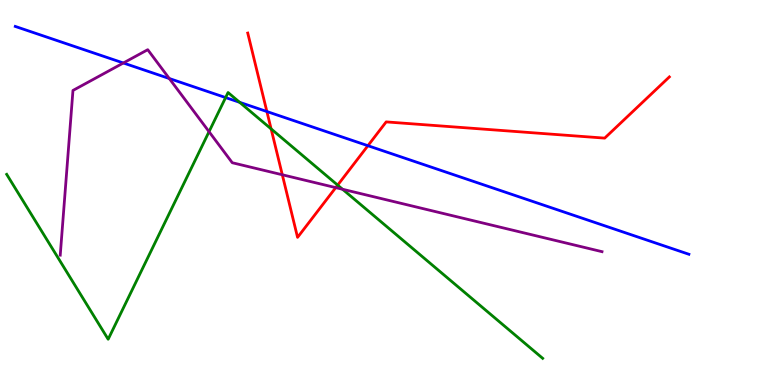[{'lines': ['blue', 'red'], 'intersections': [{'x': 3.44, 'y': 7.1}, {'x': 4.75, 'y': 6.22}]}, {'lines': ['green', 'red'], 'intersections': [{'x': 3.5, 'y': 6.65}, {'x': 4.36, 'y': 5.19}]}, {'lines': ['purple', 'red'], 'intersections': [{'x': 3.64, 'y': 5.46}, {'x': 4.33, 'y': 5.13}]}, {'lines': ['blue', 'green'], 'intersections': [{'x': 2.91, 'y': 7.47}, {'x': 3.09, 'y': 7.34}]}, {'lines': ['blue', 'purple'], 'intersections': [{'x': 1.59, 'y': 8.36}, {'x': 2.18, 'y': 7.96}]}, {'lines': ['green', 'purple'], 'intersections': [{'x': 2.7, 'y': 6.58}, {'x': 4.42, 'y': 5.08}]}]